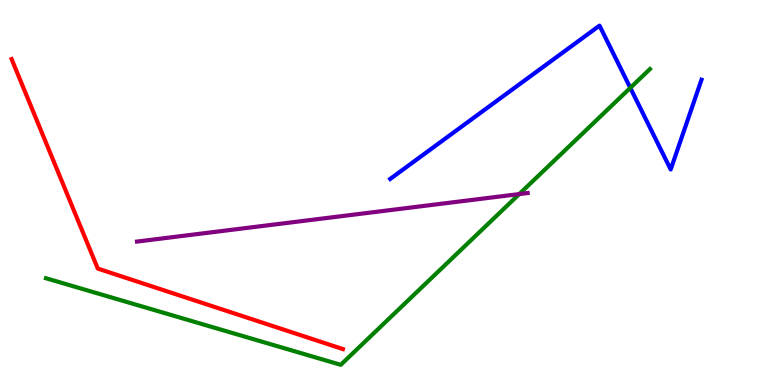[{'lines': ['blue', 'red'], 'intersections': []}, {'lines': ['green', 'red'], 'intersections': []}, {'lines': ['purple', 'red'], 'intersections': []}, {'lines': ['blue', 'green'], 'intersections': [{'x': 8.13, 'y': 7.72}]}, {'lines': ['blue', 'purple'], 'intersections': []}, {'lines': ['green', 'purple'], 'intersections': [{'x': 6.7, 'y': 4.96}]}]